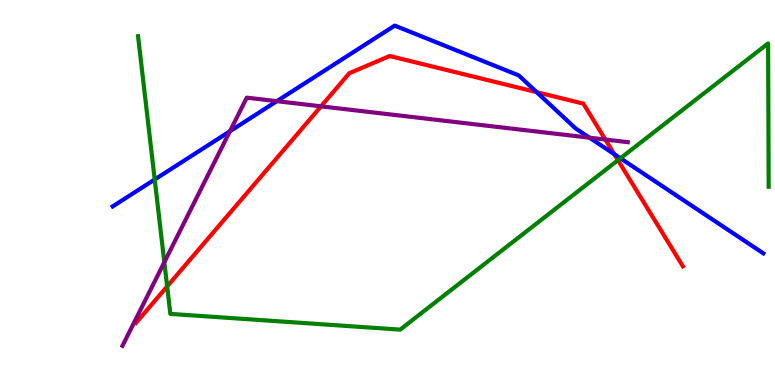[{'lines': ['blue', 'red'], 'intersections': [{'x': 6.93, 'y': 7.61}, {'x': 7.93, 'y': 6.0}]}, {'lines': ['green', 'red'], 'intersections': [{'x': 2.16, 'y': 2.56}, {'x': 7.97, 'y': 5.84}]}, {'lines': ['purple', 'red'], 'intersections': [{'x': 4.14, 'y': 7.24}, {'x': 7.81, 'y': 6.38}]}, {'lines': ['blue', 'green'], 'intersections': [{'x': 2.0, 'y': 5.34}, {'x': 8.01, 'y': 5.89}]}, {'lines': ['blue', 'purple'], 'intersections': [{'x': 2.97, 'y': 6.59}, {'x': 3.57, 'y': 7.37}, {'x': 7.61, 'y': 6.42}]}, {'lines': ['green', 'purple'], 'intersections': [{'x': 2.12, 'y': 3.19}]}]